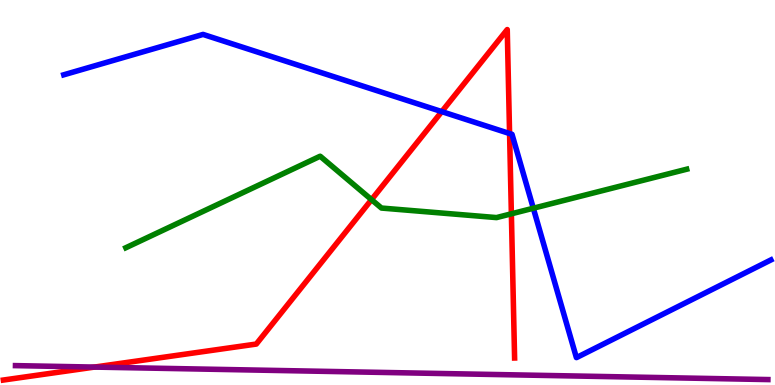[{'lines': ['blue', 'red'], 'intersections': [{'x': 5.7, 'y': 7.1}, {'x': 6.58, 'y': 6.53}]}, {'lines': ['green', 'red'], 'intersections': [{'x': 4.79, 'y': 4.81}, {'x': 6.6, 'y': 4.45}]}, {'lines': ['purple', 'red'], 'intersections': [{'x': 1.22, 'y': 0.465}]}, {'lines': ['blue', 'green'], 'intersections': [{'x': 6.88, 'y': 4.59}]}, {'lines': ['blue', 'purple'], 'intersections': []}, {'lines': ['green', 'purple'], 'intersections': []}]